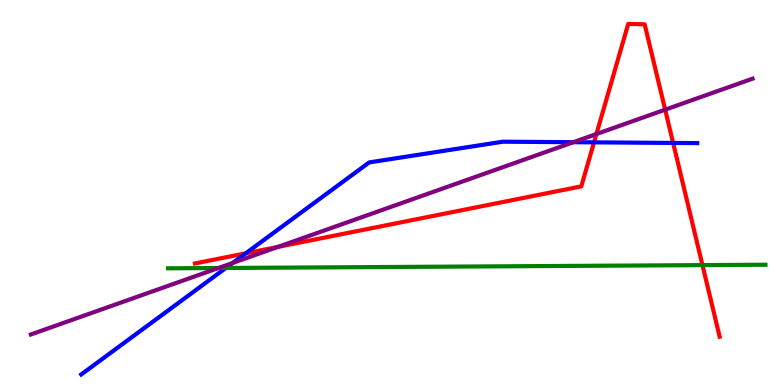[{'lines': ['blue', 'red'], 'intersections': [{'x': 3.17, 'y': 3.42}, {'x': 7.66, 'y': 6.3}, {'x': 8.69, 'y': 6.29}]}, {'lines': ['green', 'red'], 'intersections': [{'x': 9.06, 'y': 3.11}]}, {'lines': ['purple', 'red'], 'intersections': [{'x': 3.59, 'y': 3.59}, {'x': 7.7, 'y': 6.52}, {'x': 8.58, 'y': 7.15}]}, {'lines': ['blue', 'green'], 'intersections': [{'x': 2.91, 'y': 3.04}]}, {'lines': ['blue', 'purple'], 'intersections': [{'x': 3.0, 'y': 3.17}, {'x': 7.4, 'y': 6.31}]}, {'lines': ['green', 'purple'], 'intersections': [{'x': 2.82, 'y': 3.04}]}]